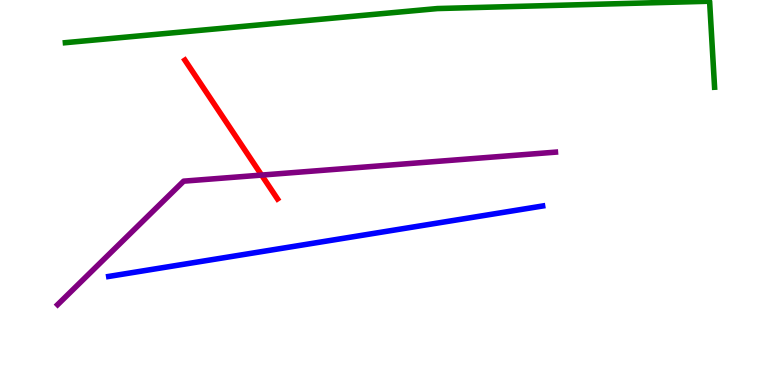[{'lines': ['blue', 'red'], 'intersections': []}, {'lines': ['green', 'red'], 'intersections': []}, {'lines': ['purple', 'red'], 'intersections': [{'x': 3.38, 'y': 5.45}]}, {'lines': ['blue', 'green'], 'intersections': []}, {'lines': ['blue', 'purple'], 'intersections': []}, {'lines': ['green', 'purple'], 'intersections': []}]